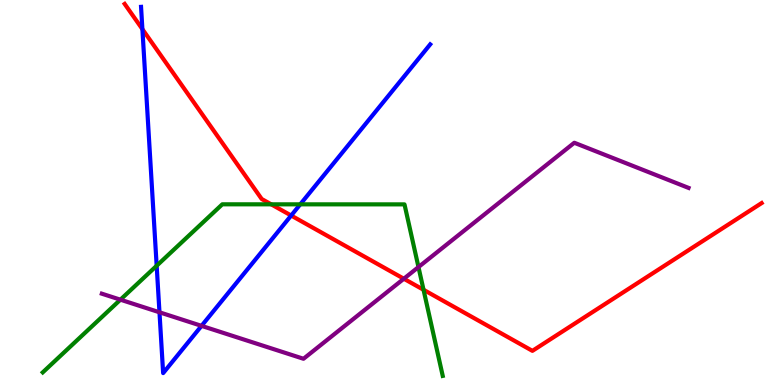[{'lines': ['blue', 'red'], 'intersections': [{'x': 1.84, 'y': 9.24}, {'x': 3.76, 'y': 4.4}]}, {'lines': ['green', 'red'], 'intersections': [{'x': 3.5, 'y': 4.69}, {'x': 5.47, 'y': 2.47}]}, {'lines': ['purple', 'red'], 'intersections': [{'x': 5.21, 'y': 2.76}]}, {'lines': ['blue', 'green'], 'intersections': [{'x': 2.02, 'y': 3.1}, {'x': 3.87, 'y': 4.69}]}, {'lines': ['blue', 'purple'], 'intersections': [{'x': 2.06, 'y': 1.89}, {'x': 2.6, 'y': 1.54}]}, {'lines': ['green', 'purple'], 'intersections': [{'x': 1.55, 'y': 2.22}, {'x': 5.4, 'y': 3.06}]}]